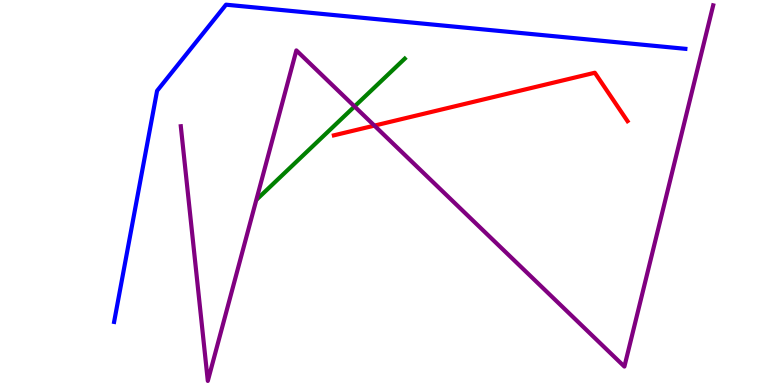[{'lines': ['blue', 'red'], 'intersections': []}, {'lines': ['green', 'red'], 'intersections': []}, {'lines': ['purple', 'red'], 'intersections': [{'x': 4.83, 'y': 6.74}]}, {'lines': ['blue', 'green'], 'intersections': []}, {'lines': ['blue', 'purple'], 'intersections': []}, {'lines': ['green', 'purple'], 'intersections': [{'x': 4.57, 'y': 7.24}]}]